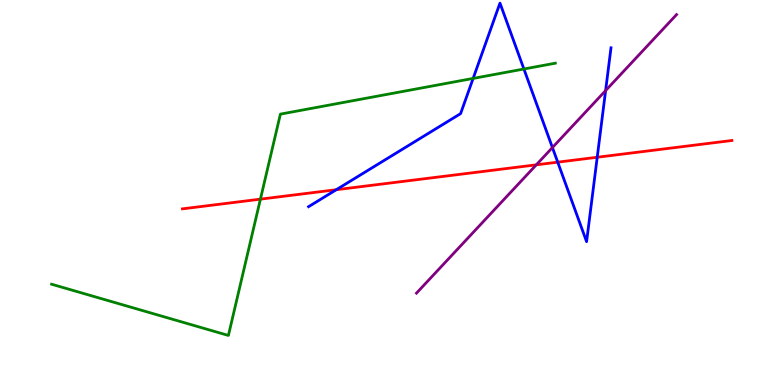[{'lines': ['blue', 'red'], 'intersections': [{'x': 4.34, 'y': 5.07}, {'x': 7.2, 'y': 5.79}, {'x': 7.71, 'y': 5.92}]}, {'lines': ['green', 'red'], 'intersections': [{'x': 3.36, 'y': 4.83}]}, {'lines': ['purple', 'red'], 'intersections': [{'x': 6.92, 'y': 5.72}]}, {'lines': ['blue', 'green'], 'intersections': [{'x': 6.11, 'y': 7.96}, {'x': 6.76, 'y': 8.21}]}, {'lines': ['blue', 'purple'], 'intersections': [{'x': 7.13, 'y': 6.17}, {'x': 7.81, 'y': 7.65}]}, {'lines': ['green', 'purple'], 'intersections': []}]